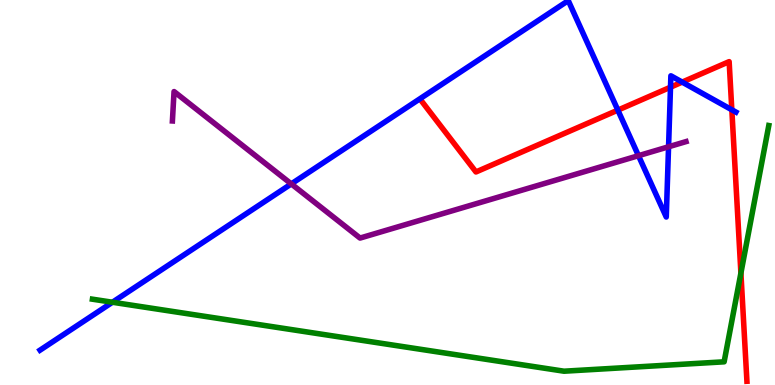[{'lines': ['blue', 'red'], 'intersections': [{'x': 7.97, 'y': 7.14}, {'x': 8.65, 'y': 7.74}, {'x': 8.8, 'y': 7.87}, {'x': 9.44, 'y': 7.15}]}, {'lines': ['green', 'red'], 'intersections': [{'x': 9.56, 'y': 2.91}]}, {'lines': ['purple', 'red'], 'intersections': []}, {'lines': ['blue', 'green'], 'intersections': [{'x': 1.45, 'y': 2.15}]}, {'lines': ['blue', 'purple'], 'intersections': [{'x': 3.76, 'y': 5.22}, {'x': 8.24, 'y': 5.96}, {'x': 8.63, 'y': 6.19}]}, {'lines': ['green', 'purple'], 'intersections': []}]